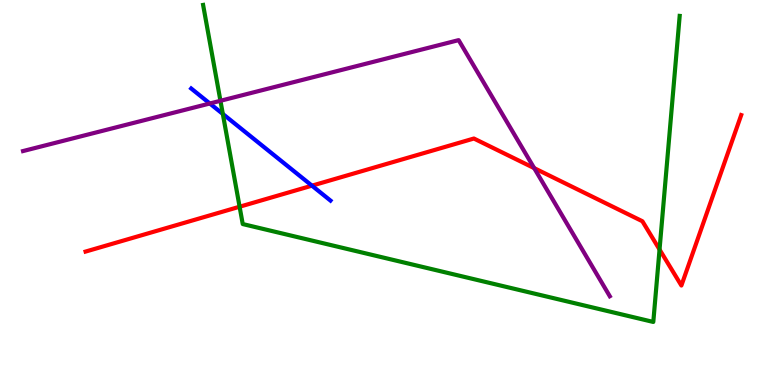[{'lines': ['blue', 'red'], 'intersections': [{'x': 4.03, 'y': 5.18}]}, {'lines': ['green', 'red'], 'intersections': [{'x': 3.09, 'y': 4.63}, {'x': 8.51, 'y': 3.52}]}, {'lines': ['purple', 'red'], 'intersections': [{'x': 6.89, 'y': 5.63}]}, {'lines': ['blue', 'green'], 'intersections': [{'x': 2.88, 'y': 7.04}]}, {'lines': ['blue', 'purple'], 'intersections': [{'x': 2.71, 'y': 7.31}]}, {'lines': ['green', 'purple'], 'intersections': [{'x': 2.84, 'y': 7.38}]}]